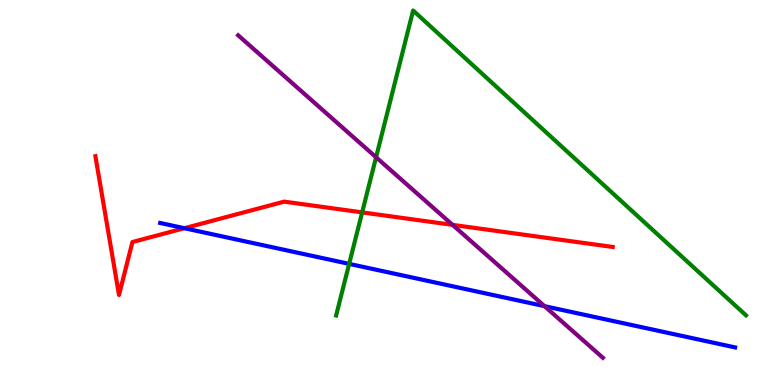[{'lines': ['blue', 'red'], 'intersections': [{'x': 2.38, 'y': 4.07}]}, {'lines': ['green', 'red'], 'intersections': [{'x': 4.67, 'y': 4.48}]}, {'lines': ['purple', 'red'], 'intersections': [{'x': 5.84, 'y': 4.16}]}, {'lines': ['blue', 'green'], 'intersections': [{'x': 4.51, 'y': 3.15}]}, {'lines': ['blue', 'purple'], 'intersections': [{'x': 7.03, 'y': 2.05}]}, {'lines': ['green', 'purple'], 'intersections': [{'x': 4.85, 'y': 5.92}]}]